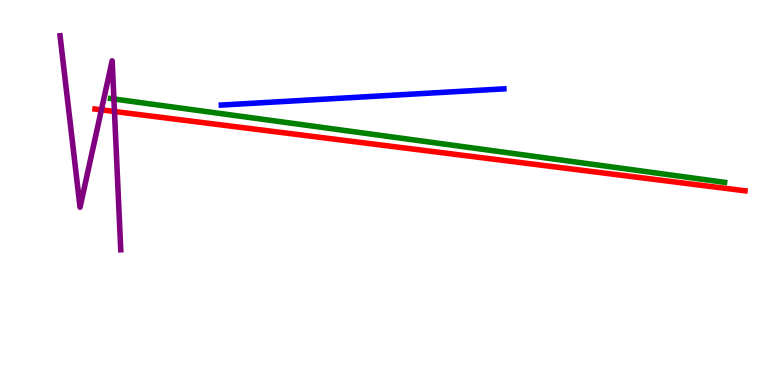[{'lines': ['blue', 'red'], 'intersections': []}, {'lines': ['green', 'red'], 'intersections': []}, {'lines': ['purple', 'red'], 'intersections': [{'x': 1.31, 'y': 7.15}, {'x': 1.48, 'y': 7.1}]}, {'lines': ['blue', 'green'], 'intersections': []}, {'lines': ['blue', 'purple'], 'intersections': []}, {'lines': ['green', 'purple'], 'intersections': [{'x': 1.47, 'y': 7.43}]}]